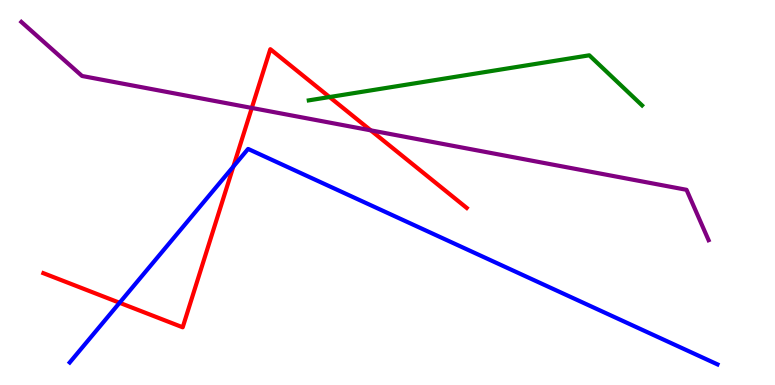[{'lines': ['blue', 'red'], 'intersections': [{'x': 1.54, 'y': 2.14}, {'x': 3.01, 'y': 5.67}]}, {'lines': ['green', 'red'], 'intersections': [{'x': 4.25, 'y': 7.48}]}, {'lines': ['purple', 'red'], 'intersections': [{'x': 3.25, 'y': 7.2}, {'x': 4.78, 'y': 6.61}]}, {'lines': ['blue', 'green'], 'intersections': []}, {'lines': ['blue', 'purple'], 'intersections': []}, {'lines': ['green', 'purple'], 'intersections': []}]